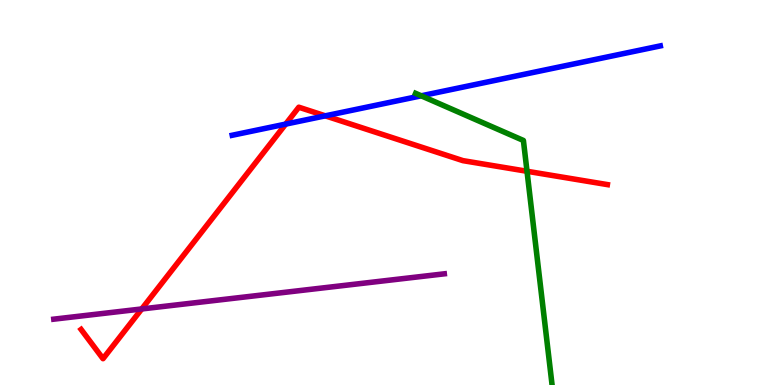[{'lines': ['blue', 'red'], 'intersections': [{'x': 3.69, 'y': 6.78}, {'x': 4.2, 'y': 6.99}]}, {'lines': ['green', 'red'], 'intersections': [{'x': 6.8, 'y': 5.55}]}, {'lines': ['purple', 'red'], 'intersections': [{'x': 1.83, 'y': 1.98}]}, {'lines': ['blue', 'green'], 'intersections': [{'x': 5.44, 'y': 7.51}]}, {'lines': ['blue', 'purple'], 'intersections': []}, {'lines': ['green', 'purple'], 'intersections': []}]